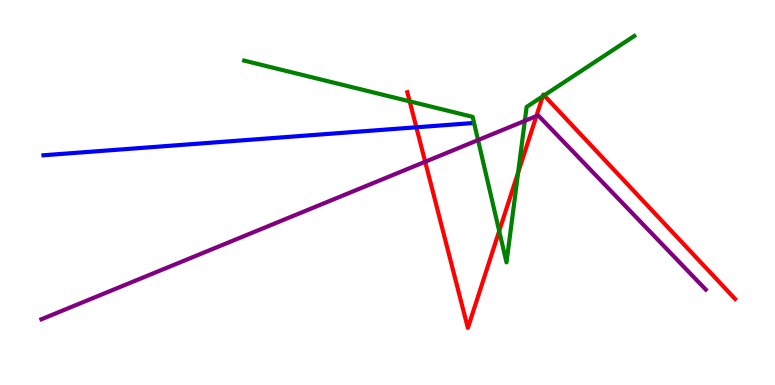[{'lines': ['blue', 'red'], 'intersections': [{'x': 5.37, 'y': 6.69}]}, {'lines': ['green', 'red'], 'intersections': [{'x': 5.29, 'y': 7.37}, {'x': 6.44, 'y': 4.0}, {'x': 6.69, 'y': 5.52}, {'x': 7.0, 'y': 7.5}, {'x': 7.02, 'y': 7.52}]}, {'lines': ['purple', 'red'], 'intersections': [{'x': 5.49, 'y': 5.8}, {'x': 6.92, 'y': 6.98}]}, {'lines': ['blue', 'green'], 'intersections': []}, {'lines': ['blue', 'purple'], 'intersections': []}, {'lines': ['green', 'purple'], 'intersections': [{'x': 6.17, 'y': 6.36}, {'x': 6.77, 'y': 6.86}]}]